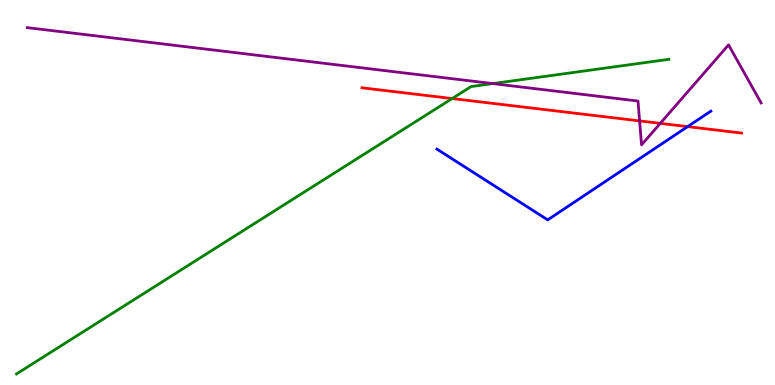[{'lines': ['blue', 'red'], 'intersections': [{'x': 8.87, 'y': 6.71}]}, {'lines': ['green', 'red'], 'intersections': [{'x': 5.83, 'y': 7.44}]}, {'lines': ['purple', 'red'], 'intersections': [{'x': 8.25, 'y': 6.86}, {'x': 8.52, 'y': 6.8}]}, {'lines': ['blue', 'green'], 'intersections': []}, {'lines': ['blue', 'purple'], 'intersections': []}, {'lines': ['green', 'purple'], 'intersections': [{'x': 6.36, 'y': 7.83}]}]